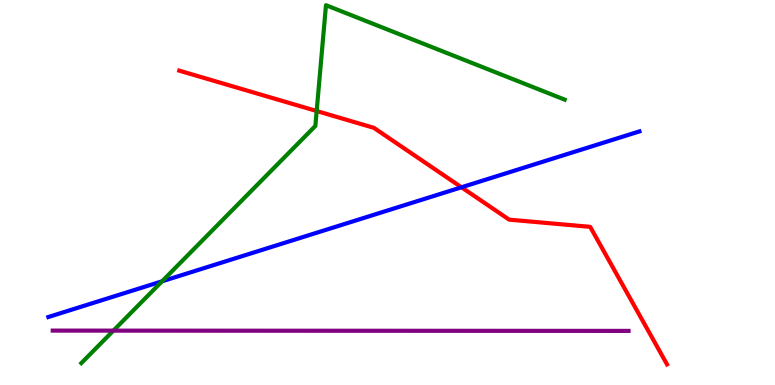[{'lines': ['blue', 'red'], 'intersections': [{'x': 5.95, 'y': 5.14}]}, {'lines': ['green', 'red'], 'intersections': [{'x': 4.09, 'y': 7.12}]}, {'lines': ['purple', 'red'], 'intersections': []}, {'lines': ['blue', 'green'], 'intersections': [{'x': 2.09, 'y': 2.69}]}, {'lines': ['blue', 'purple'], 'intersections': []}, {'lines': ['green', 'purple'], 'intersections': [{'x': 1.46, 'y': 1.41}]}]